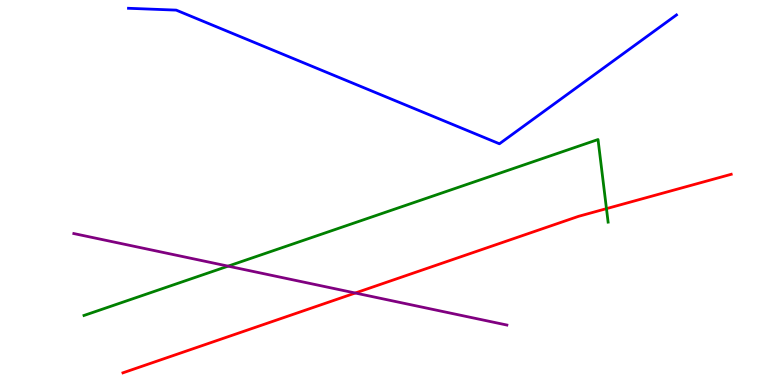[{'lines': ['blue', 'red'], 'intersections': []}, {'lines': ['green', 'red'], 'intersections': [{'x': 7.83, 'y': 4.58}]}, {'lines': ['purple', 'red'], 'intersections': [{'x': 4.58, 'y': 2.39}]}, {'lines': ['blue', 'green'], 'intersections': []}, {'lines': ['blue', 'purple'], 'intersections': []}, {'lines': ['green', 'purple'], 'intersections': [{'x': 2.94, 'y': 3.09}]}]